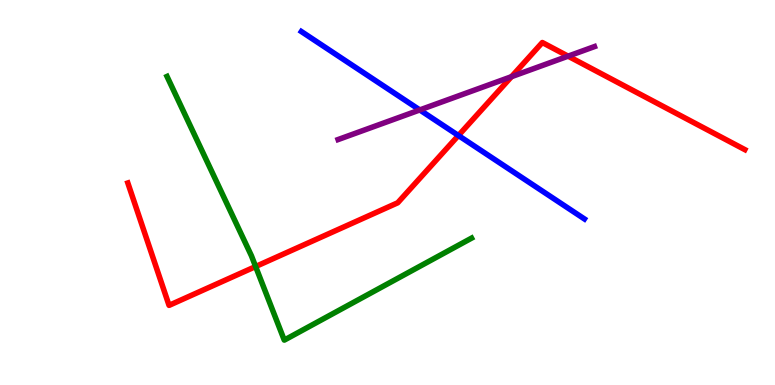[{'lines': ['blue', 'red'], 'intersections': [{'x': 5.91, 'y': 6.48}]}, {'lines': ['green', 'red'], 'intersections': [{'x': 3.3, 'y': 3.08}]}, {'lines': ['purple', 'red'], 'intersections': [{'x': 6.6, 'y': 8.01}, {'x': 7.33, 'y': 8.54}]}, {'lines': ['blue', 'green'], 'intersections': []}, {'lines': ['blue', 'purple'], 'intersections': [{'x': 5.42, 'y': 7.14}]}, {'lines': ['green', 'purple'], 'intersections': []}]